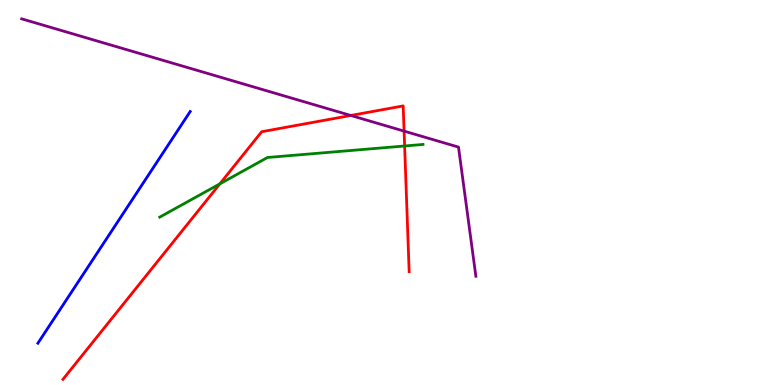[{'lines': ['blue', 'red'], 'intersections': []}, {'lines': ['green', 'red'], 'intersections': [{'x': 2.84, 'y': 5.22}, {'x': 5.22, 'y': 6.21}]}, {'lines': ['purple', 'red'], 'intersections': [{'x': 4.53, 'y': 7.0}, {'x': 5.21, 'y': 6.59}]}, {'lines': ['blue', 'green'], 'intersections': []}, {'lines': ['blue', 'purple'], 'intersections': []}, {'lines': ['green', 'purple'], 'intersections': []}]